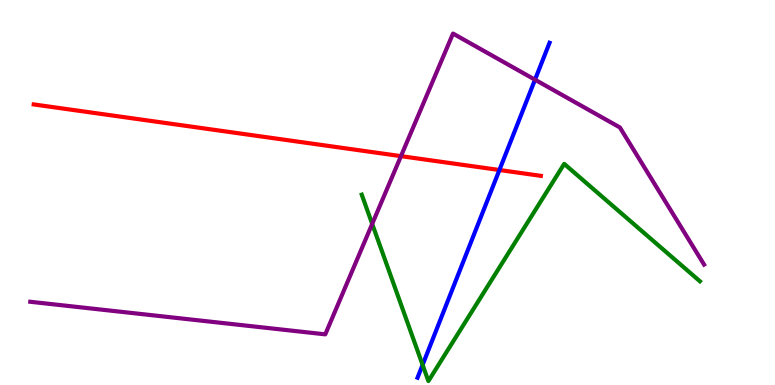[{'lines': ['blue', 'red'], 'intersections': [{'x': 6.44, 'y': 5.58}]}, {'lines': ['green', 'red'], 'intersections': []}, {'lines': ['purple', 'red'], 'intersections': [{'x': 5.17, 'y': 5.94}]}, {'lines': ['blue', 'green'], 'intersections': [{'x': 5.45, 'y': 0.523}]}, {'lines': ['blue', 'purple'], 'intersections': [{'x': 6.9, 'y': 7.93}]}, {'lines': ['green', 'purple'], 'intersections': [{'x': 4.8, 'y': 4.18}]}]